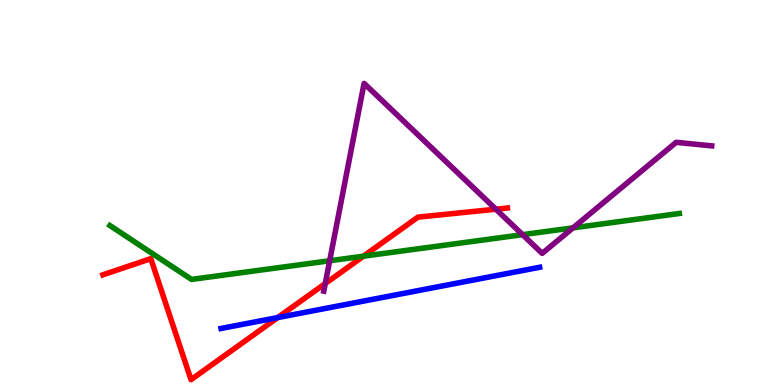[{'lines': ['blue', 'red'], 'intersections': [{'x': 3.58, 'y': 1.75}]}, {'lines': ['green', 'red'], 'intersections': [{'x': 4.69, 'y': 3.35}]}, {'lines': ['purple', 'red'], 'intersections': [{'x': 4.2, 'y': 2.64}, {'x': 6.4, 'y': 4.57}]}, {'lines': ['blue', 'green'], 'intersections': []}, {'lines': ['blue', 'purple'], 'intersections': []}, {'lines': ['green', 'purple'], 'intersections': [{'x': 4.25, 'y': 3.23}, {'x': 6.74, 'y': 3.9}, {'x': 7.39, 'y': 4.08}]}]